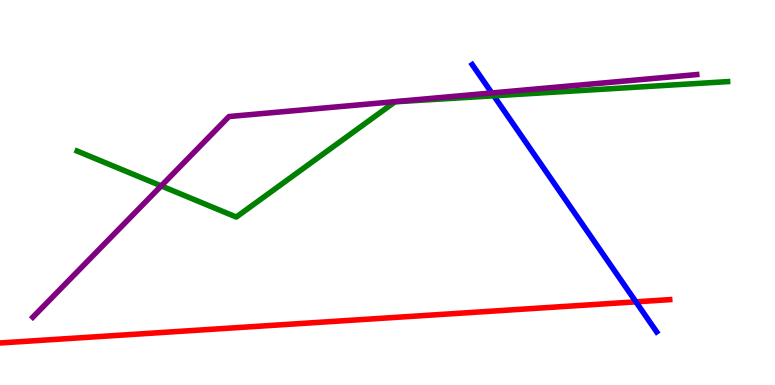[{'lines': ['blue', 'red'], 'intersections': [{'x': 8.21, 'y': 2.16}]}, {'lines': ['green', 'red'], 'intersections': []}, {'lines': ['purple', 'red'], 'intersections': []}, {'lines': ['blue', 'green'], 'intersections': [{'x': 6.37, 'y': 7.51}]}, {'lines': ['blue', 'purple'], 'intersections': [{'x': 6.35, 'y': 7.59}]}, {'lines': ['green', 'purple'], 'intersections': [{'x': 2.08, 'y': 5.17}]}]